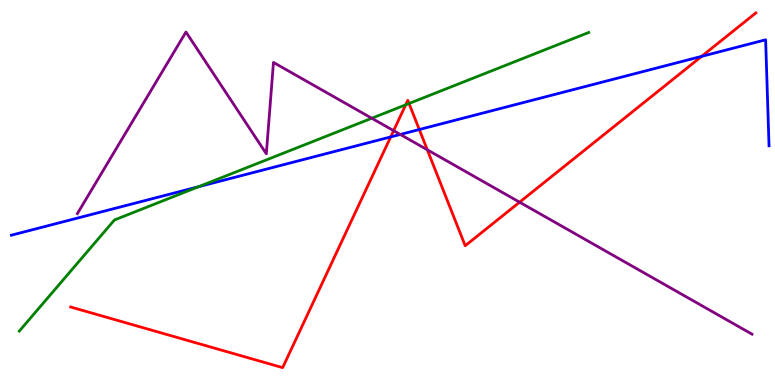[{'lines': ['blue', 'red'], 'intersections': [{'x': 5.04, 'y': 6.44}, {'x': 5.41, 'y': 6.64}, {'x': 9.05, 'y': 8.54}]}, {'lines': ['green', 'red'], 'intersections': [{'x': 5.23, 'y': 7.28}, {'x': 5.28, 'y': 7.31}]}, {'lines': ['purple', 'red'], 'intersections': [{'x': 5.08, 'y': 6.61}, {'x': 5.51, 'y': 6.11}, {'x': 6.7, 'y': 4.75}]}, {'lines': ['blue', 'green'], 'intersections': [{'x': 2.56, 'y': 5.15}]}, {'lines': ['blue', 'purple'], 'intersections': [{'x': 5.16, 'y': 6.51}]}, {'lines': ['green', 'purple'], 'intersections': [{'x': 4.8, 'y': 6.93}]}]